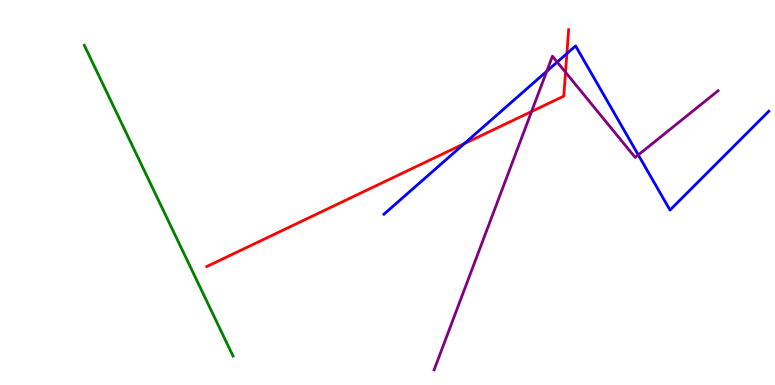[{'lines': ['blue', 'red'], 'intersections': [{'x': 5.99, 'y': 6.27}, {'x': 7.31, 'y': 8.61}]}, {'lines': ['green', 'red'], 'intersections': []}, {'lines': ['purple', 'red'], 'intersections': [{'x': 6.86, 'y': 7.1}, {'x': 7.3, 'y': 8.12}]}, {'lines': ['blue', 'green'], 'intersections': []}, {'lines': ['blue', 'purple'], 'intersections': [{'x': 7.06, 'y': 8.15}, {'x': 7.19, 'y': 8.39}, {'x': 8.24, 'y': 5.98}]}, {'lines': ['green', 'purple'], 'intersections': []}]